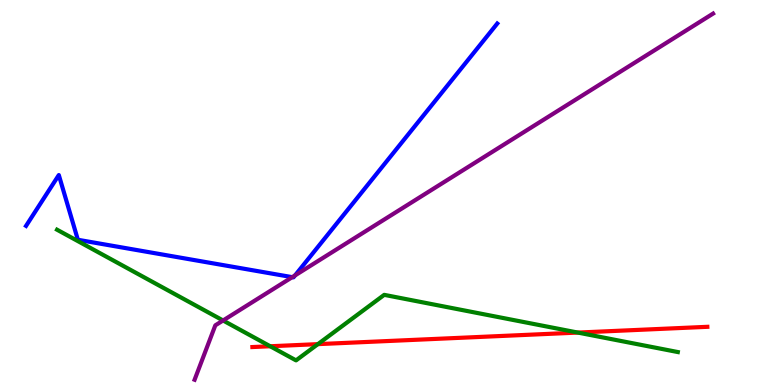[{'lines': ['blue', 'red'], 'intersections': []}, {'lines': ['green', 'red'], 'intersections': [{'x': 3.49, 'y': 1.01}, {'x': 4.1, 'y': 1.06}, {'x': 7.46, 'y': 1.36}]}, {'lines': ['purple', 'red'], 'intersections': []}, {'lines': ['blue', 'green'], 'intersections': []}, {'lines': ['blue', 'purple'], 'intersections': [{'x': 3.77, 'y': 2.8}, {'x': 3.81, 'y': 2.85}]}, {'lines': ['green', 'purple'], 'intersections': [{'x': 2.88, 'y': 1.68}]}]